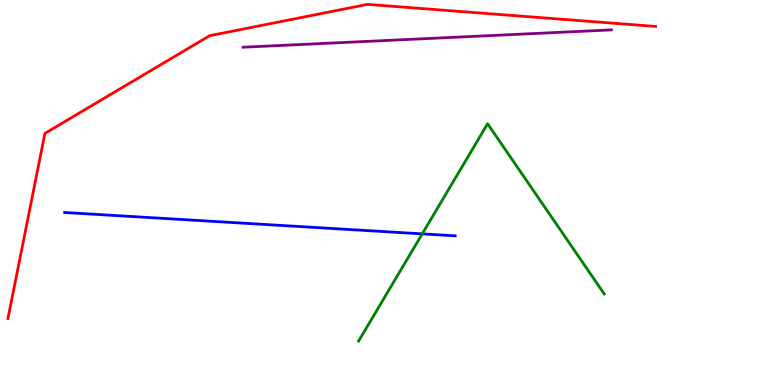[{'lines': ['blue', 'red'], 'intersections': []}, {'lines': ['green', 'red'], 'intersections': []}, {'lines': ['purple', 'red'], 'intersections': []}, {'lines': ['blue', 'green'], 'intersections': [{'x': 5.45, 'y': 3.93}]}, {'lines': ['blue', 'purple'], 'intersections': []}, {'lines': ['green', 'purple'], 'intersections': []}]